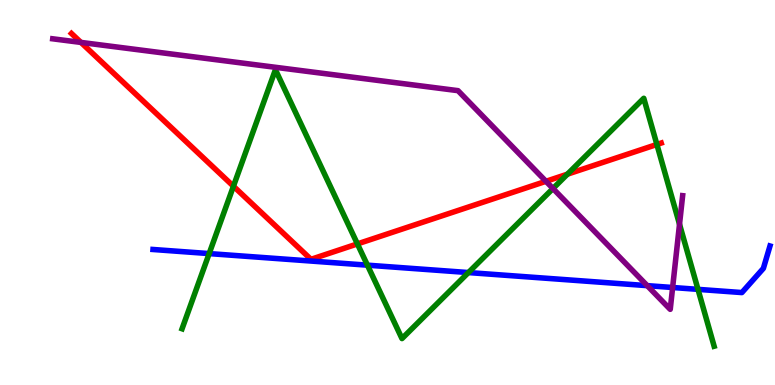[{'lines': ['blue', 'red'], 'intersections': []}, {'lines': ['green', 'red'], 'intersections': [{'x': 3.01, 'y': 5.16}, {'x': 4.61, 'y': 3.66}, {'x': 7.32, 'y': 5.48}, {'x': 8.48, 'y': 6.25}]}, {'lines': ['purple', 'red'], 'intersections': [{'x': 1.04, 'y': 8.9}, {'x': 7.04, 'y': 5.29}]}, {'lines': ['blue', 'green'], 'intersections': [{'x': 2.7, 'y': 3.41}, {'x': 4.74, 'y': 3.11}, {'x': 6.04, 'y': 2.92}, {'x': 9.01, 'y': 2.48}]}, {'lines': ['blue', 'purple'], 'intersections': [{'x': 8.35, 'y': 2.58}, {'x': 8.68, 'y': 2.53}]}, {'lines': ['green', 'purple'], 'intersections': [{'x': 7.14, 'y': 5.1}, {'x': 8.77, 'y': 4.18}]}]